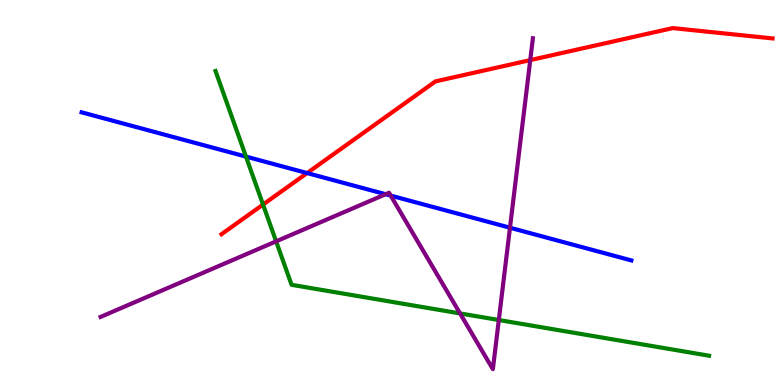[{'lines': ['blue', 'red'], 'intersections': [{'x': 3.96, 'y': 5.5}]}, {'lines': ['green', 'red'], 'intersections': [{'x': 3.39, 'y': 4.69}]}, {'lines': ['purple', 'red'], 'intersections': [{'x': 6.84, 'y': 8.44}]}, {'lines': ['blue', 'green'], 'intersections': [{'x': 3.17, 'y': 5.93}]}, {'lines': ['blue', 'purple'], 'intersections': [{'x': 4.98, 'y': 4.96}, {'x': 5.04, 'y': 4.92}, {'x': 6.58, 'y': 4.09}]}, {'lines': ['green', 'purple'], 'intersections': [{'x': 3.56, 'y': 3.73}, {'x': 5.94, 'y': 1.86}, {'x': 6.44, 'y': 1.69}]}]